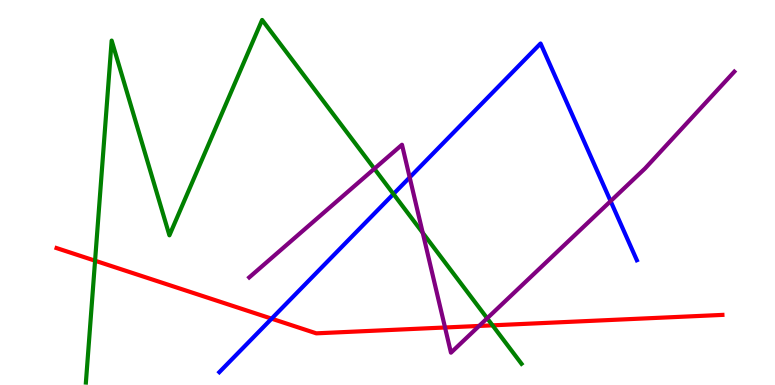[{'lines': ['blue', 'red'], 'intersections': [{'x': 3.5, 'y': 1.72}]}, {'lines': ['green', 'red'], 'intersections': [{'x': 1.23, 'y': 3.23}, {'x': 6.35, 'y': 1.55}]}, {'lines': ['purple', 'red'], 'intersections': [{'x': 5.74, 'y': 1.49}, {'x': 6.18, 'y': 1.53}]}, {'lines': ['blue', 'green'], 'intersections': [{'x': 5.08, 'y': 4.96}]}, {'lines': ['blue', 'purple'], 'intersections': [{'x': 5.29, 'y': 5.39}, {'x': 7.88, 'y': 4.78}]}, {'lines': ['green', 'purple'], 'intersections': [{'x': 4.83, 'y': 5.62}, {'x': 5.45, 'y': 3.95}, {'x': 6.29, 'y': 1.73}]}]